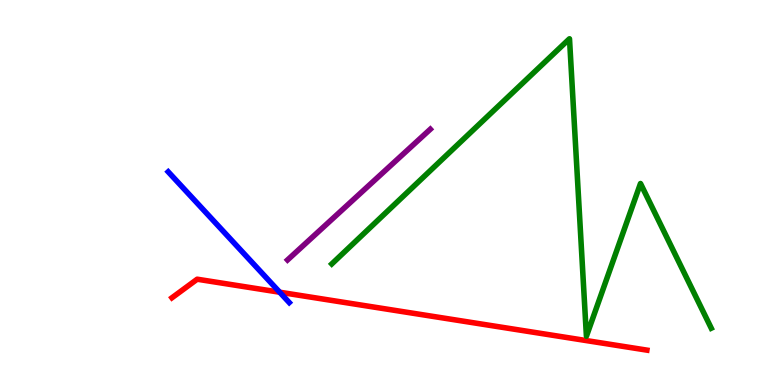[{'lines': ['blue', 'red'], 'intersections': [{'x': 3.61, 'y': 2.41}]}, {'lines': ['green', 'red'], 'intersections': []}, {'lines': ['purple', 'red'], 'intersections': []}, {'lines': ['blue', 'green'], 'intersections': []}, {'lines': ['blue', 'purple'], 'intersections': []}, {'lines': ['green', 'purple'], 'intersections': []}]